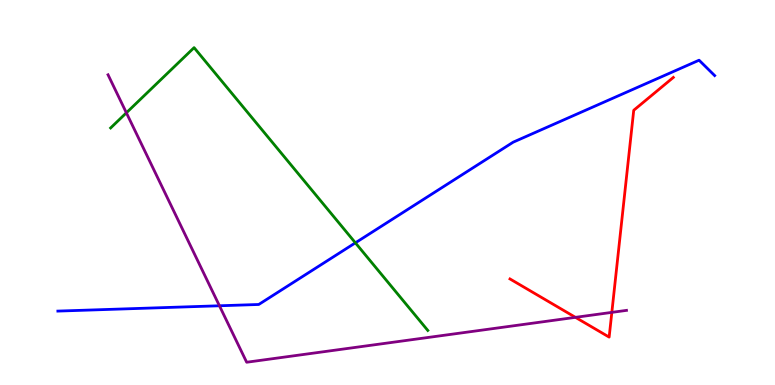[{'lines': ['blue', 'red'], 'intersections': []}, {'lines': ['green', 'red'], 'intersections': []}, {'lines': ['purple', 'red'], 'intersections': [{'x': 7.43, 'y': 1.76}, {'x': 7.89, 'y': 1.89}]}, {'lines': ['blue', 'green'], 'intersections': [{'x': 4.59, 'y': 3.69}]}, {'lines': ['blue', 'purple'], 'intersections': [{'x': 2.83, 'y': 2.06}]}, {'lines': ['green', 'purple'], 'intersections': [{'x': 1.63, 'y': 7.07}]}]